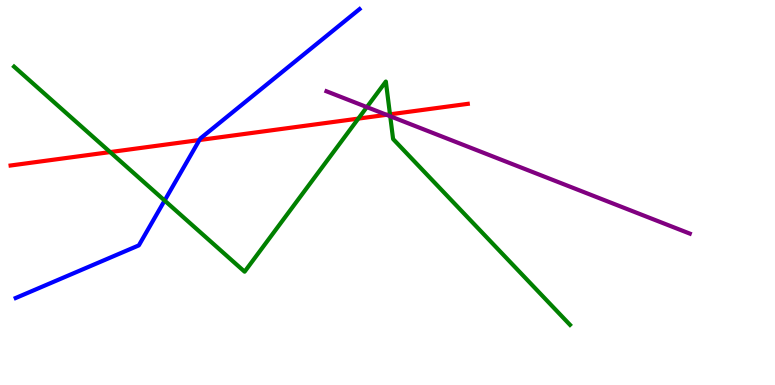[{'lines': ['blue', 'red'], 'intersections': [{'x': 2.57, 'y': 6.36}]}, {'lines': ['green', 'red'], 'intersections': [{'x': 1.42, 'y': 6.05}, {'x': 4.62, 'y': 6.92}, {'x': 5.03, 'y': 7.03}]}, {'lines': ['purple', 'red'], 'intersections': [{'x': 4.99, 'y': 7.02}]}, {'lines': ['blue', 'green'], 'intersections': [{'x': 2.12, 'y': 4.79}]}, {'lines': ['blue', 'purple'], 'intersections': []}, {'lines': ['green', 'purple'], 'intersections': [{'x': 4.73, 'y': 7.22}, {'x': 5.04, 'y': 6.98}]}]